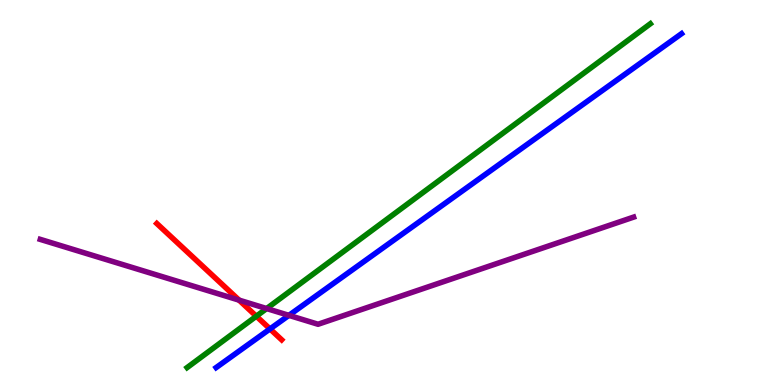[{'lines': ['blue', 'red'], 'intersections': [{'x': 3.48, 'y': 1.46}]}, {'lines': ['green', 'red'], 'intersections': [{'x': 3.31, 'y': 1.79}]}, {'lines': ['purple', 'red'], 'intersections': [{'x': 3.08, 'y': 2.2}]}, {'lines': ['blue', 'green'], 'intersections': []}, {'lines': ['blue', 'purple'], 'intersections': [{'x': 3.73, 'y': 1.81}]}, {'lines': ['green', 'purple'], 'intersections': [{'x': 3.44, 'y': 1.99}]}]